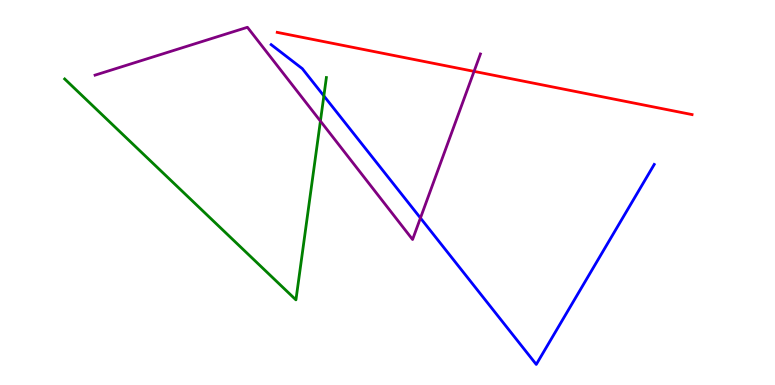[{'lines': ['blue', 'red'], 'intersections': []}, {'lines': ['green', 'red'], 'intersections': []}, {'lines': ['purple', 'red'], 'intersections': [{'x': 6.12, 'y': 8.15}]}, {'lines': ['blue', 'green'], 'intersections': [{'x': 4.18, 'y': 7.51}]}, {'lines': ['blue', 'purple'], 'intersections': [{'x': 5.43, 'y': 4.34}]}, {'lines': ['green', 'purple'], 'intersections': [{'x': 4.13, 'y': 6.86}]}]